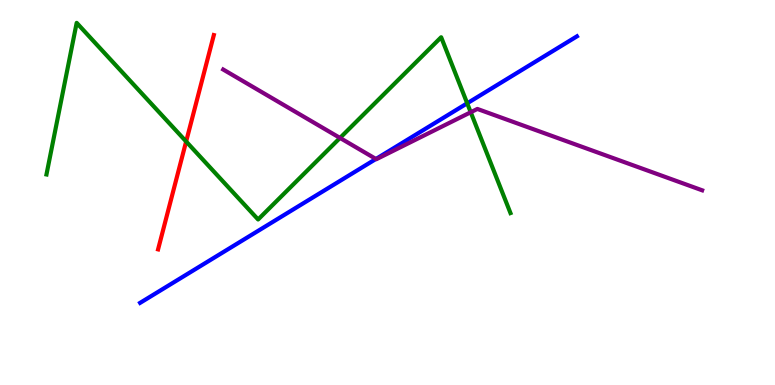[{'lines': ['blue', 'red'], 'intersections': []}, {'lines': ['green', 'red'], 'intersections': [{'x': 2.4, 'y': 6.32}]}, {'lines': ['purple', 'red'], 'intersections': []}, {'lines': ['blue', 'green'], 'intersections': [{'x': 6.03, 'y': 7.32}]}, {'lines': ['blue', 'purple'], 'intersections': [{'x': 4.85, 'y': 5.87}]}, {'lines': ['green', 'purple'], 'intersections': [{'x': 4.39, 'y': 6.42}, {'x': 6.07, 'y': 7.08}]}]